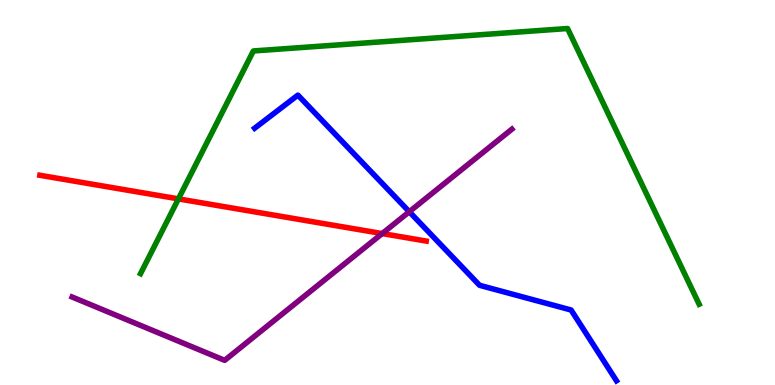[{'lines': ['blue', 'red'], 'intersections': []}, {'lines': ['green', 'red'], 'intersections': [{'x': 2.3, 'y': 4.83}]}, {'lines': ['purple', 'red'], 'intersections': [{'x': 4.93, 'y': 3.93}]}, {'lines': ['blue', 'green'], 'intersections': []}, {'lines': ['blue', 'purple'], 'intersections': [{'x': 5.28, 'y': 4.5}]}, {'lines': ['green', 'purple'], 'intersections': []}]